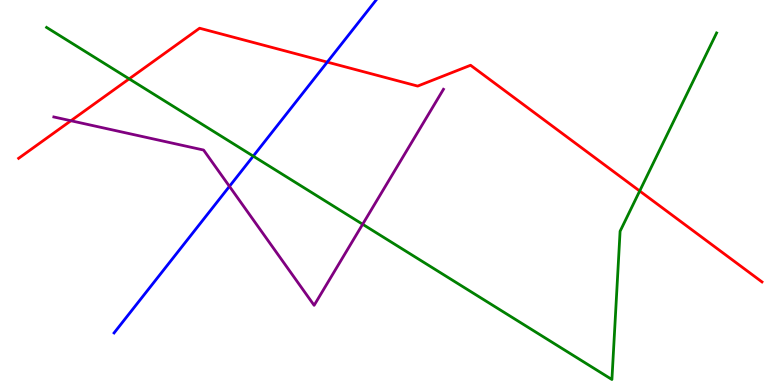[{'lines': ['blue', 'red'], 'intersections': [{'x': 4.22, 'y': 8.39}]}, {'lines': ['green', 'red'], 'intersections': [{'x': 1.67, 'y': 7.95}, {'x': 8.25, 'y': 5.04}]}, {'lines': ['purple', 'red'], 'intersections': [{'x': 0.915, 'y': 6.86}]}, {'lines': ['blue', 'green'], 'intersections': [{'x': 3.27, 'y': 5.94}]}, {'lines': ['blue', 'purple'], 'intersections': [{'x': 2.96, 'y': 5.16}]}, {'lines': ['green', 'purple'], 'intersections': [{'x': 4.68, 'y': 4.17}]}]